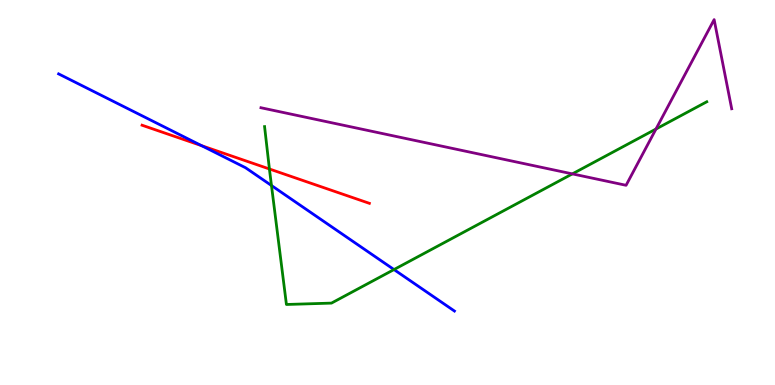[{'lines': ['blue', 'red'], 'intersections': [{'x': 2.6, 'y': 6.22}]}, {'lines': ['green', 'red'], 'intersections': [{'x': 3.48, 'y': 5.61}]}, {'lines': ['purple', 'red'], 'intersections': []}, {'lines': ['blue', 'green'], 'intersections': [{'x': 3.5, 'y': 5.18}, {'x': 5.08, 'y': 3.0}]}, {'lines': ['blue', 'purple'], 'intersections': []}, {'lines': ['green', 'purple'], 'intersections': [{'x': 7.39, 'y': 5.48}, {'x': 8.46, 'y': 6.65}]}]